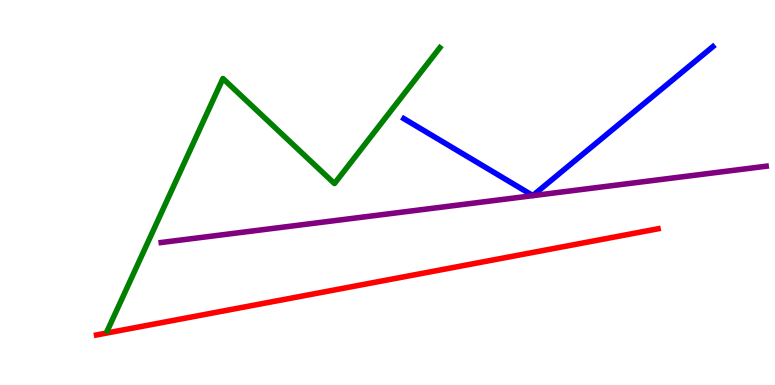[{'lines': ['blue', 'red'], 'intersections': []}, {'lines': ['green', 'red'], 'intersections': []}, {'lines': ['purple', 'red'], 'intersections': []}, {'lines': ['blue', 'green'], 'intersections': []}, {'lines': ['blue', 'purple'], 'intersections': []}, {'lines': ['green', 'purple'], 'intersections': []}]